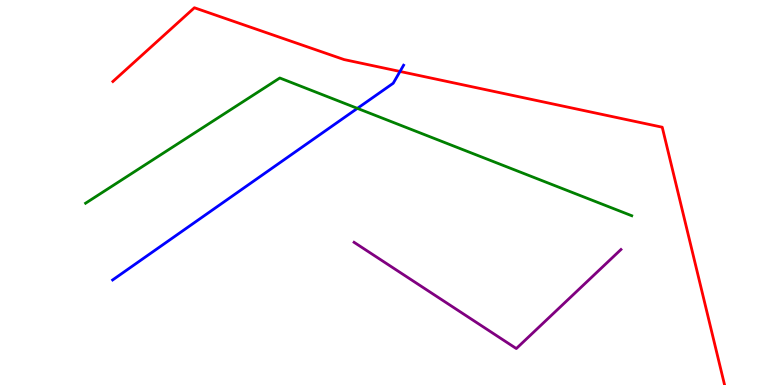[{'lines': ['blue', 'red'], 'intersections': [{'x': 5.16, 'y': 8.14}]}, {'lines': ['green', 'red'], 'intersections': []}, {'lines': ['purple', 'red'], 'intersections': []}, {'lines': ['blue', 'green'], 'intersections': [{'x': 4.61, 'y': 7.19}]}, {'lines': ['blue', 'purple'], 'intersections': []}, {'lines': ['green', 'purple'], 'intersections': []}]